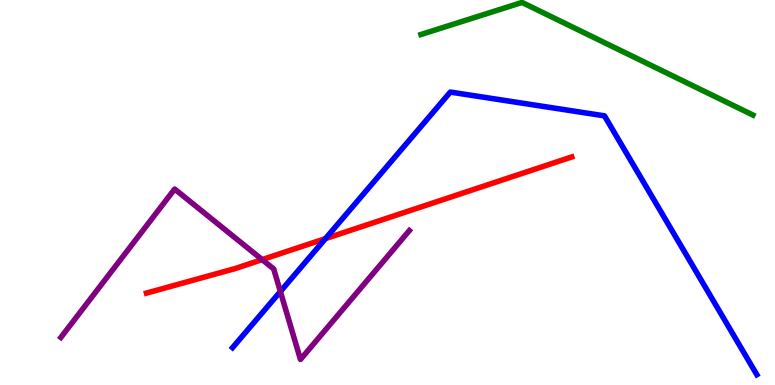[{'lines': ['blue', 'red'], 'intersections': [{'x': 4.2, 'y': 3.8}]}, {'lines': ['green', 'red'], 'intersections': []}, {'lines': ['purple', 'red'], 'intersections': [{'x': 3.38, 'y': 3.26}]}, {'lines': ['blue', 'green'], 'intersections': []}, {'lines': ['blue', 'purple'], 'intersections': [{'x': 3.62, 'y': 2.43}]}, {'lines': ['green', 'purple'], 'intersections': []}]